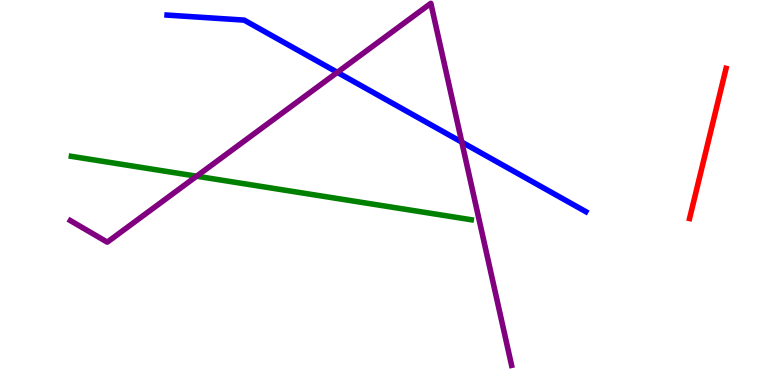[{'lines': ['blue', 'red'], 'intersections': []}, {'lines': ['green', 'red'], 'intersections': []}, {'lines': ['purple', 'red'], 'intersections': []}, {'lines': ['blue', 'green'], 'intersections': []}, {'lines': ['blue', 'purple'], 'intersections': [{'x': 4.35, 'y': 8.12}, {'x': 5.96, 'y': 6.31}]}, {'lines': ['green', 'purple'], 'intersections': [{'x': 2.54, 'y': 5.42}]}]